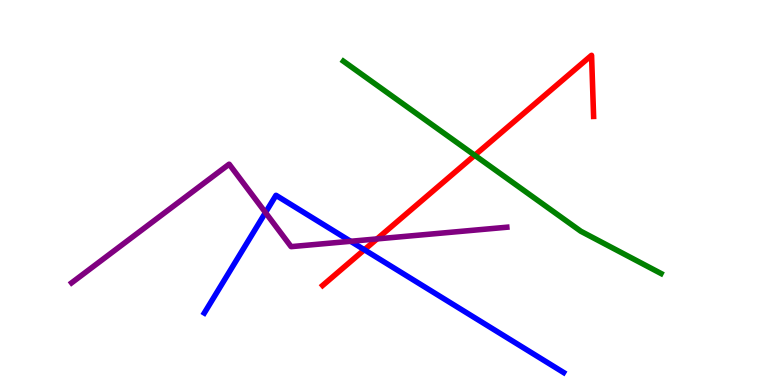[{'lines': ['blue', 'red'], 'intersections': [{'x': 4.7, 'y': 3.51}]}, {'lines': ['green', 'red'], 'intersections': [{'x': 6.13, 'y': 5.97}]}, {'lines': ['purple', 'red'], 'intersections': [{'x': 4.86, 'y': 3.79}]}, {'lines': ['blue', 'green'], 'intersections': []}, {'lines': ['blue', 'purple'], 'intersections': [{'x': 3.43, 'y': 4.48}, {'x': 4.52, 'y': 3.73}]}, {'lines': ['green', 'purple'], 'intersections': []}]